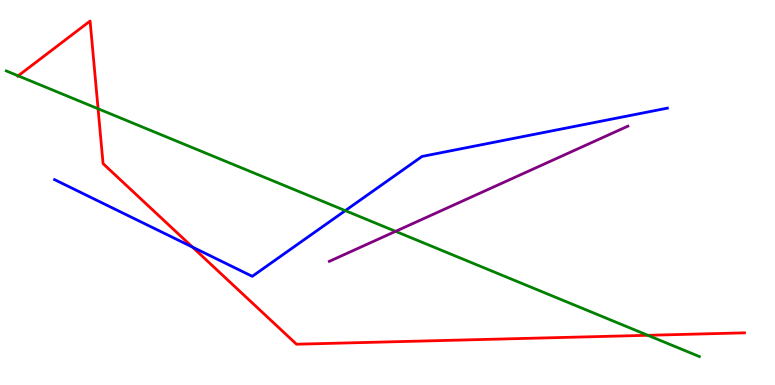[{'lines': ['blue', 'red'], 'intersections': [{'x': 2.48, 'y': 3.58}]}, {'lines': ['green', 'red'], 'intersections': [{'x': 0.234, 'y': 8.03}, {'x': 1.27, 'y': 7.18}, {'x': 8.36, 'y': 1.29}]}, {'lines': ['purple', 'red'], 'intersections': []}, {'lines': ['blue', 'green'], 'intersections': [{'x': 4.46, 'y': 4.53}]}, {'lines': ['blue', 'purple'], 'intersections': []}, {'lines': ['green', 'purple'], 'intersections': [{'x': 5.1, 'y': 3.99}]}]